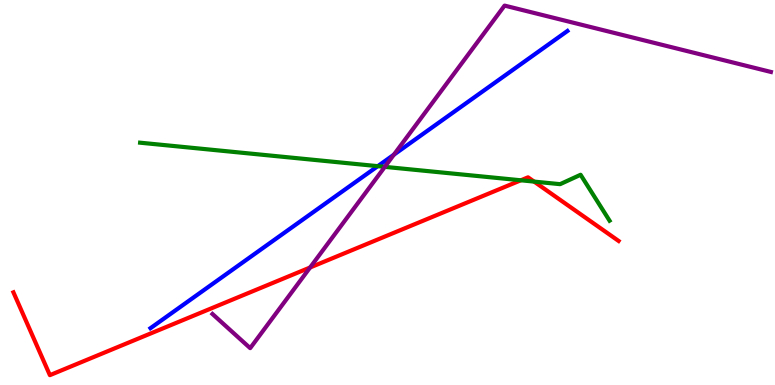[{'lines': ['blue', 'red'], 'intersections': []}, {'lines': ['green', 'red'], 'intersections': [{'x': 6.72, 'y': 5.32}, {'x': 6.89, 'y': 5.28}]}, {'lines': ['purple', 'red'], 'intersections': [{'x': 4.0, 'y': 3.05}]}, {'lines': ['blue', 'green'], 'intersections': [{'x': 4.87, 'y': 5.68}]}, {'lines': ['blue', 'purple'], 'intersections': [{'x': 5.08, 'y': 5.98}]}, {'lines': ['green', 'purple'], 'intersections': [{'x': 4.97, 'y': 5.67}]}]